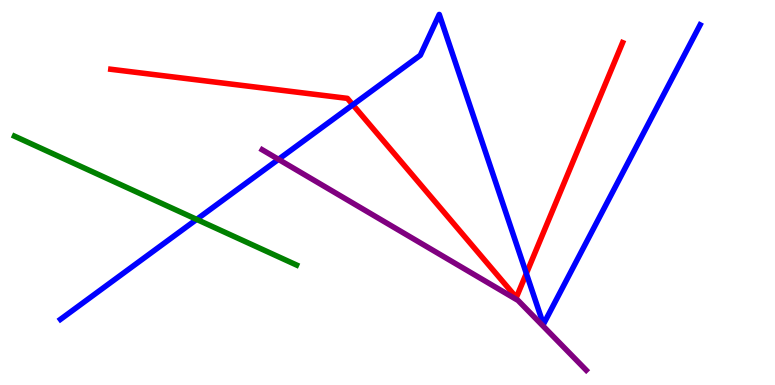[{'lines': ['blue', 'red'], 'intersections': [{'x': 4.55, 'y': 7.28}, {'x': 6.79, 'y': 2.9}]}, {'lines': ['green', 'red'], 'intersections': []}, {'lines': ['purple', 'red'], 'intersections': []}, {'lines': ['blue', 'green'], 'intersections': [{'x': 2.54, 'y': 4.3}]}, {'lines': ['blue', 'purple'], 'intersections': [{'x': 3.59, 'y': 5.86}]}, {'lines': ['green', 'purple'], 'intersections': []}]